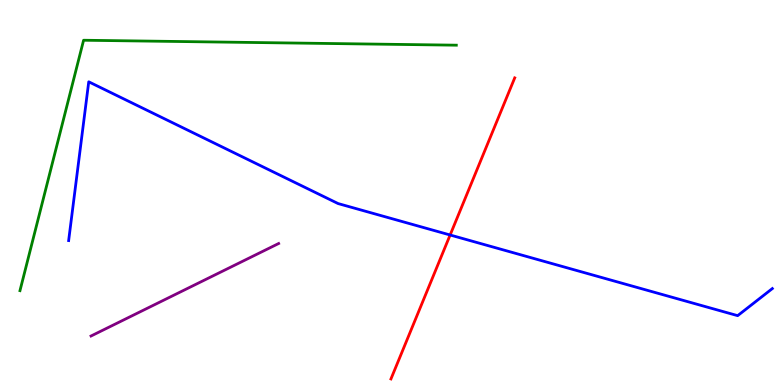[{'lines': ['blue', 'red'], 'intersections': [{'x': 5.81, 'y': 3.9}]}, {'lines': ['green', 'red'], 'intersections': []}, {'lines': ['purple', 'red'], 'intersections': []}, {'lines': ['blue', 'green'], 'intersections': []}, {'lines': ['blue', 'purple'], 'intersections': []}, {'lines': ['green', 'purple'], 'intersections': []}]